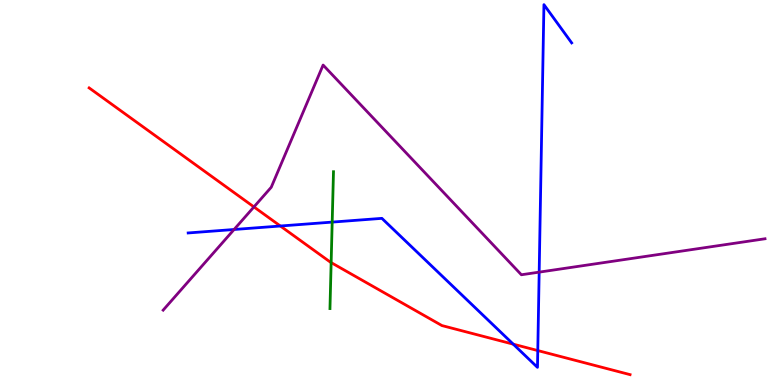[{'lines': ['blue', 'red'], 'intersections': [{'x': 3.62, 'y': 4.13}, {'x': 6.62, 'y': 1.06}, {'x': 6.94, 'y': 0.894}]}, {'lines': ['green', 'red'], 'intersections': [{'x': 4.27, 'y': 3.18}]}, {'lines': ['purple', 'red'], 'intersections': [{'x': 3.28, 'y': 4.63}]}, {'lines': ['blue', 'green'], 'intersections': [{'x': 4.29, 'y': 4.23}]}, {'lines': ['blue', 'purple'], 'intersections': [{'x': 3.02, 'y': 4.04}, {'x': 6.96, 'y': 2.93}]}, {'lines': ['green', 'purple'], 'intersections': []}]